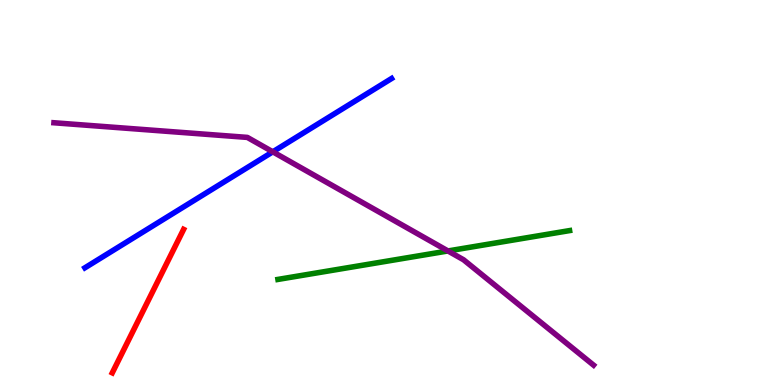[{'lines': ['blue', 'red'], 'intersections': []}, {'lines': ['green', 'red'], 'intersections': []}, {'lines': ['purple', 'red'], 'intersections': []}, {'lines': ['blue', 'green'], 'intersections': []}, {'lines': ['blue', 'purple'], 'intersections': [{'x': 3.52, 'y': 6.06}]}, {'lines': ['green', 'purple'], 'intersections': [{'x': 5.78, 'y': 3.48}]}]